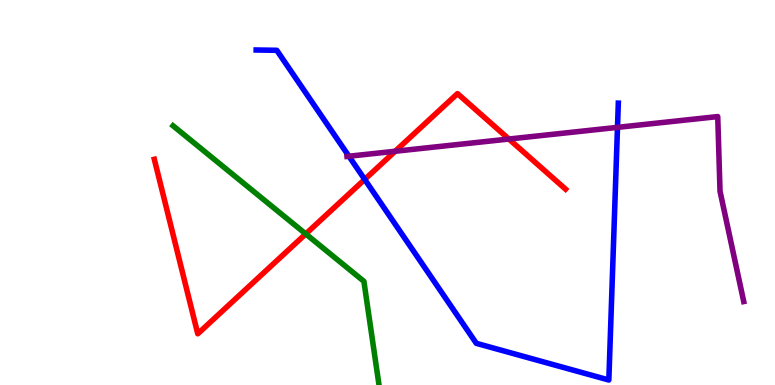[{'lines': ['blue', 'red'], 'intersections': [{'x': 4.71, 'y': 5.34}]}, {'lines': ['green', 'red'], 'intersections': [{'x': 3.95, 'y': 3.92}]}, {'lines': ['purple', 'red'], 'intersections': [{'x': 5.1, 'y': 6.07}, {'x': 6.57, 'y': 6.39}]}, {'lines': ['blue', 'green'], 'intersections': []}, {'lines': ['blue', 'purple'], 'intersections': [{'x': 4.5, 'y': 5.94}, {'x': 7.97, 'y': 6.69}]}, {'lines': ['green', 'purple'], 'intersections': []}]